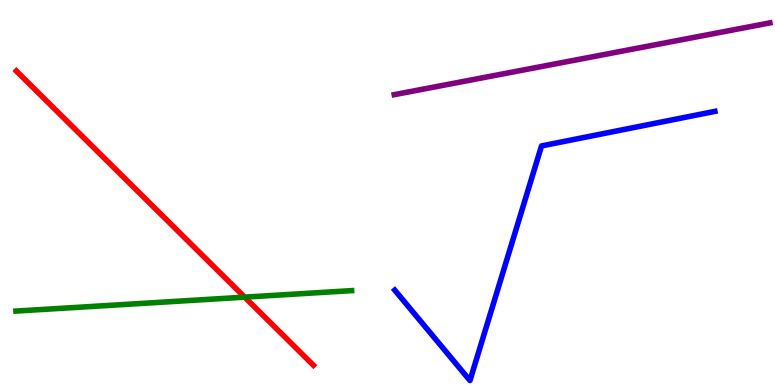[{'lines': ['blue', 'red'], 'intersections': []}, {'lines': ['green', 'red'], 'intersections': [{'x': 3.16, 'y': 2.28}]}, {'lines': ['purple', 'red'], 'intersections': []}, {'lines': ['blue', 'green'], 'intersections': []}, {'lines': ['blue', 'purple'], 'intersections': []}, {'lines': ['green', 'purple'], 'intersections': []}]